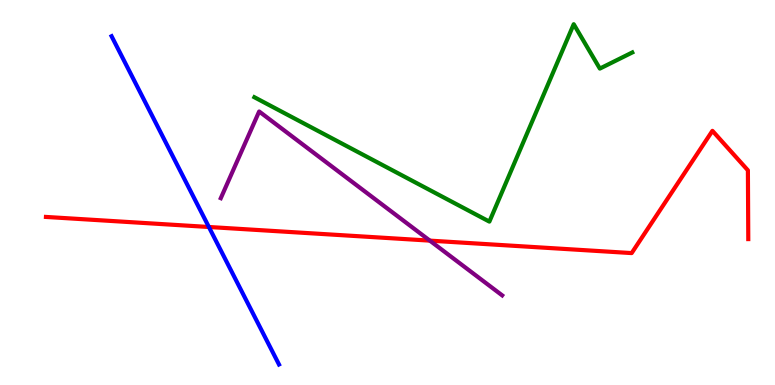[{'lines': ['blue', 'red'], 'intersections': [{'x': 2.7, 'y': 4.1}]}, {'lines': ['green', 'red'], 'intersections': []}, {'lines': ['purple', 'red'], 'intersections': [{'x': 5.55, 'y': 3.75}]}, {'lines': ['blue', 'green'], 'intersections': []}, {'lines': ['blue', 'purple'], 'intersections': []}, {'lines': ['green', 'purple'], 'intersections': []}]